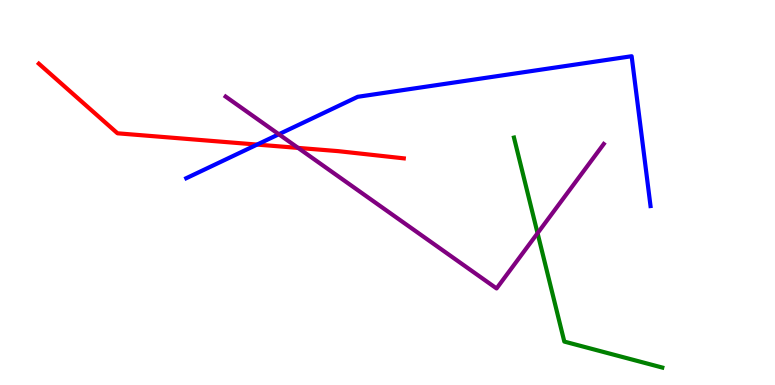[{'lines': ['blue', 'red'], 'intersections': [{'x': 3.32, 'y': 6.24}]}, {'lines': ['green', 'red'], 'intersections': []}, {'lines': ['purple', 'red'], 'intersections': [{'x': 3.85, 'y': 6.16}]}, {'lines': ['blue', 'green'], 'intersections': []}, {'lines': ['blue', 'purple'], 'intersections': [{'x': 3.6, 'y': 6.51}]}, {'lines': ['green', 'purple'], 'intersections': [{'x': 6.94, 'y': 3.94}]}]